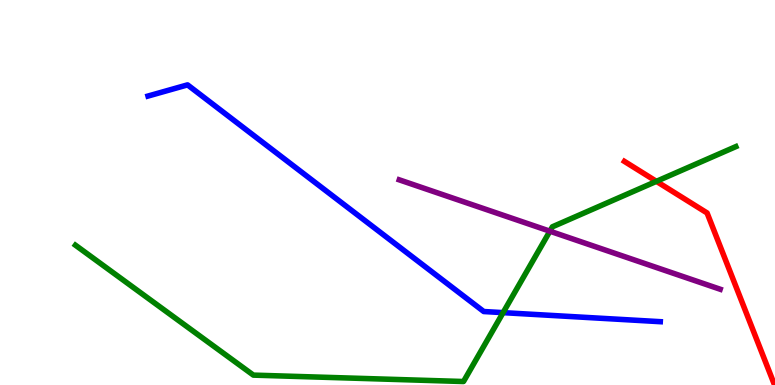[{'lines': ['blue', 'red'], 'intersections': []}, {'lines': ['green', 'red'], 'intersections': [{'x': 8.47, 'y': 5.29}]}, {'lines': ['purple', 'red'], 'intersections': []}, {'lines': ['blue', 'green'], 'intersections': [{'x': 6.49, 'y': 1.88}]}, {'lines': ['blue', 'purple'], 'intersections': []}, {'lines': ['green', 'purple'], 'intersections': [{'x': 7.1, 'y': 4.0}]}]